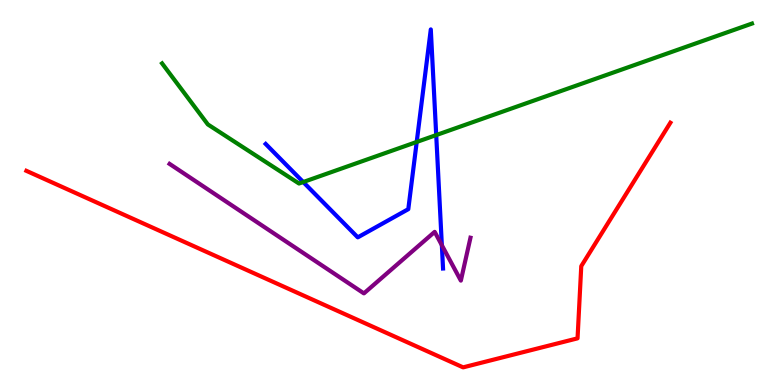[{'lines': ['blue', 'red'], 'intersections': []}, {'lines': ['green', 'red'], 'intersections': []}, {'lines': ['purple', 'red'], 'intersections': []}, {'lines': ['blue', 'green'], 'intersections': [{'x': 3.91, 'y': 5.27}, {'x': 5.38, 'y': 6.31}, {'x': 5.63, 'y': 6.49}]}, {'lines': ['blue', 'purple'], 'intersections': [{'x': 5.7, 'y': 3.63}]}, {'lines': ['green', 'purple'], 'intersections': []}]